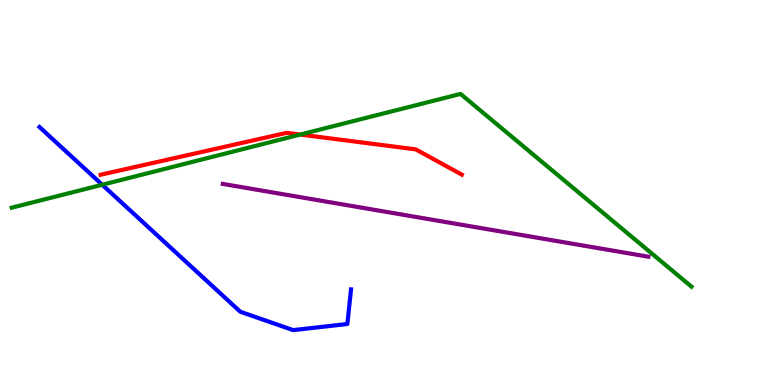[{'lines': ['blue', 'red'], 'intersections': []}, {'lines': ['green', 'red'], 'intersections': [{'x': 3.87, 'y': 6.51}]}, {'lines': ['purple', 'red'], 'intersections': []}, {'lines': ['blue', 'green'], 'intersections': [{'x': 1.32, 'y': 5.2}]}, {'lines': ['blue', 'purple'], 'intersections': []}, {'lines': ['green', 'purple'], 'intersections': []}]